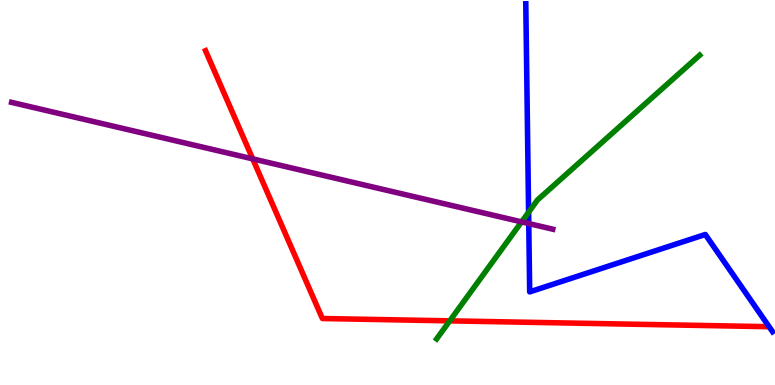[{'lines': ['blue', 'red'], 'intersections': []}, {'lines': ['green', 'red'], 'intersections': [{'x': 5.8, 'y': 1.67}]}, {'lines': ['purple', 'red'], 'intersections': [{'x': 3.26, 'y': 5.87}]}, {'lines': ['blue', 'green'], 'intersections': [{'x': 6.82, 'y': 4.49}]}, {'lines': ['blue', 'purple'], 'intersections': [{'x': 6.82, 'y': 4.19}]}, {'lines': ['green', 'purple'], 'intersections': [{'x': 6.73, 'y': 4.24}]}]